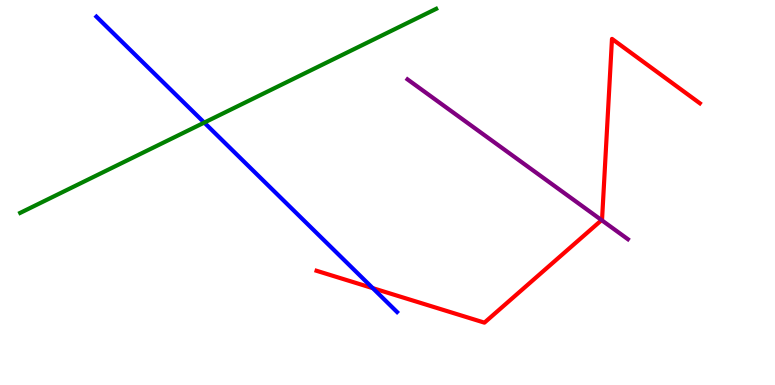[{'lines': ['blue', 'red'], 'intersections': [{'x': 4.81, 'y': 2.52}]}, {'lines': ['green', 'red'], 'intersections': []}, {'lines': ['purple', 'red'], 'intersections': [{'x': 7.76, 'y': 4.28}]}, {'lines': ['blue', 'green'], 'intersections': [{'x': 2.64, 'y': 6.82}]}, {'lines': ['blue', 'purple'], 'intersections': []}, {'lines': ['green', 'purple'], 'intersections': []}]